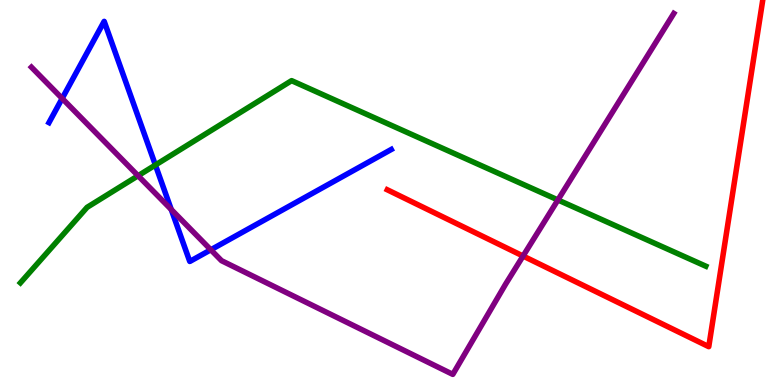[{'lines': ['blue', 'red'], 'intersections': []}, {'lines': ['green', 'red'], 'intersections': []}, {'lines': ['purple', 'red'], 'intersections': [{'x': 6.75, 'y': 3.35}]}, {'lines': ['blue', 'green'], 'intersections': [{'x': 2.01, 'y': 5.71}]}, {'lines': ['blue', 'purple'], 'intersections': [{'x': 0.802, 'y': 7.44}, {'x': 2.21, 'y': 4.56}, {'x': 2.72, 'y': 3.51}]}, {'lines': ['green', 'purple'], 'intersections': [{'x': 1.78, 'y': 5.44}, {'x': 7.2, 'y': 4.81}]}]